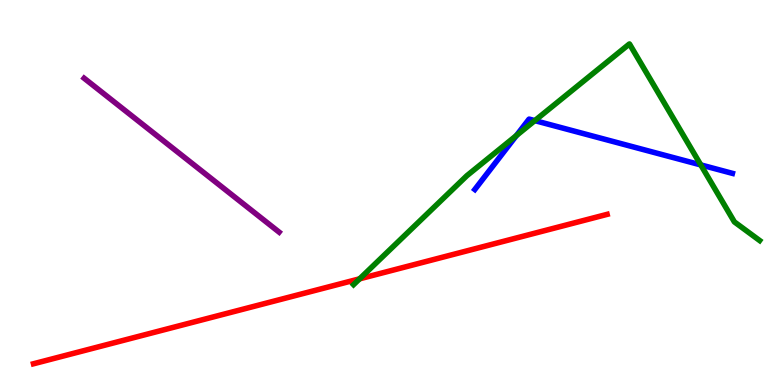[{'lines': ['blue', 'red'], 'intersections': []}, {'lines': ['green', 'red'], 'intersections': [{'x': 4.64, 'y': 2.76}]}, {'lines': ['purple', 'red'], 'intersections': []}, {'lines': ['blue', 'green'], 'intersections': [{'x': 6.66, 'y': 6.48}, {'x': 6.9, 'y': 6.87}, {'x': 9.04, 'y': 5.72}]}, {'lines': ['blue', 'purple'], 'intersections': []}, {'lines': ['green', 'purple'], 'intersections': []}]